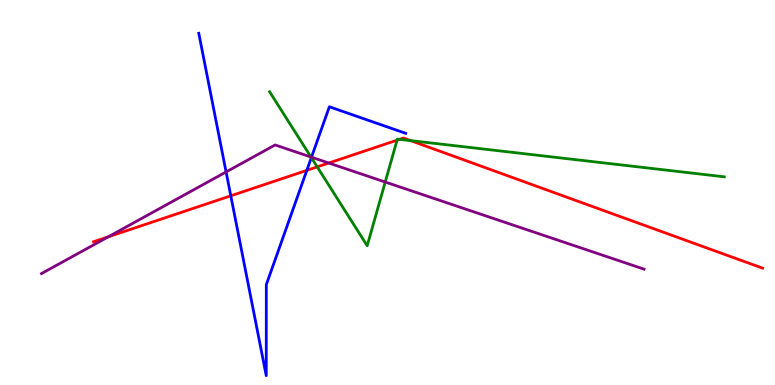[{'lines': ['blue', 'red'], 'intersections': [{'x': 2.98, 'y': 4.91}, {'x': 3.96, 'y': 5.57}]}, {'lines': ['green', 'red'], 'intersections': [{'x': 4.09, 'y': 5.67}, {'x': 5.12, 'y': 6.36}, {'x': 5.16, 'y': 6.38}, {'x': 5.3, 'y': 6.35}]}, {'lines': ['purple', 'red'], 'intersections': [{'x': 1.4, 'y': 3.85}, {'x': 4.24, 'y': 5.77}]}, {'lines': ['blue', 'green'], 'intersections': [{'x': 4.02, 'y': 5.91}]}, {'lines': ['blue', 'purple'], 'intersections': [{'x': 2.92, 'y': 5.53}, {'x': 4.02, 'y': 5.92}]}, {'lines': ['green', 'purple'], 'intersections': [{'x': 4.01, 'y': 5.92}, {'x': 4.97, 'y': 5.27}]}]